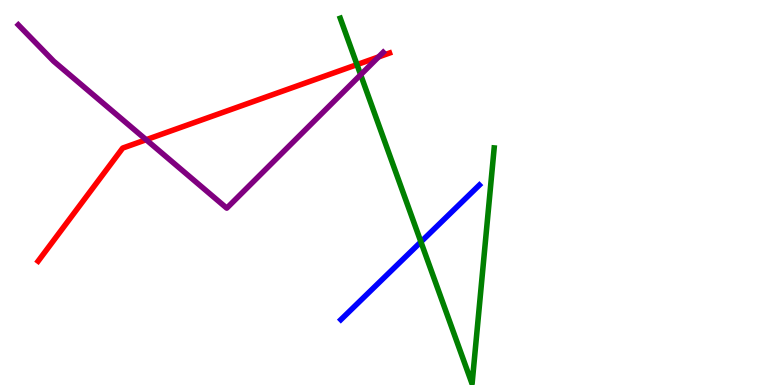[{'lines': ['blue', 'red'], 'intersections': []}, {'lines': ['green', 'red'], 'intersections': [{'x': 4.61, 'y': 8.32}]}, {'lines': ['purple', 'red'], 'intersections': [{'x': 1.89, 'y': 6.37}, {'x': 4.88, 'y': 8.52}]}, {'lines': ['blue', 'green'], 'intersections': [{'x': 5.43, 'y': 3.72}]}, {'lines': ['blue', 'purple'], 'intersections': []}, {'lines': ['green', 'purple'], 'intersections': [{'x': 4.65, 'y': 8.06}]}]